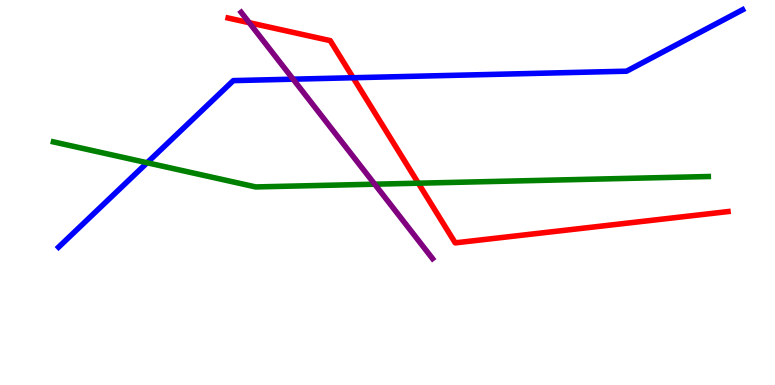[{'lines': ['blue', 'red'], 'intersections': [{'x': 4.56, 'y': 7.98}]}, {'lines': ['green', 'red'], 'intersections': [{'x': 5.4, 'y': 5.24}]}, {'lines': ['purple', 'red'], 'intersections': [{'x': 3.22, 'y': 9.41}]}, {'lines': ['blue', 'green'], 'intersections': [{'x': 1.9, 'y': 5.77}]}, {'lines': ['blue', 'purple'], 'intersections': [{'x': 3.78, 'y': 7.94}]}, {'lines': ['green', 'purple'], 'intersections': [{'x': 4.84, 'y': 5.22}]}]